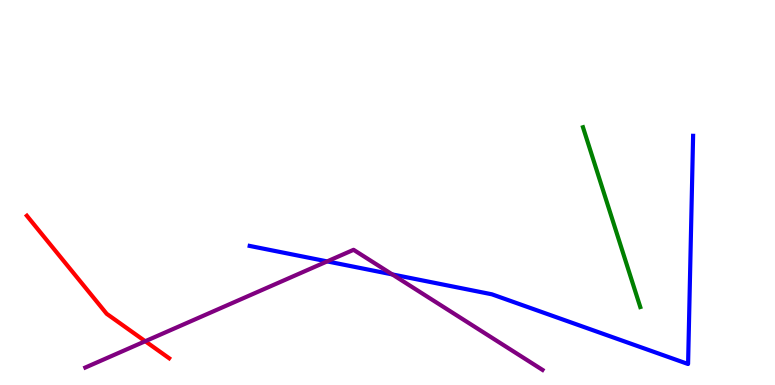[{'lines': ['blue', 'red'], 'intersections': []}, {'lines': ['green', 'red'], 'intersections': []}, {'lines': ['purple', 'red'], 'intersections': [{'x': 1.87, 'y': 1.14}]}, {'lines': ['blue', 'green'], 'intersections': []}, {'lines': ['blue', 'purple'], 'intersections': [{'x': 4.22, 'y': 3.21}, {'x': 5.06, 'y': 2.87}]}, {'lines': ['green', 'purple'], 'intersections': []}]